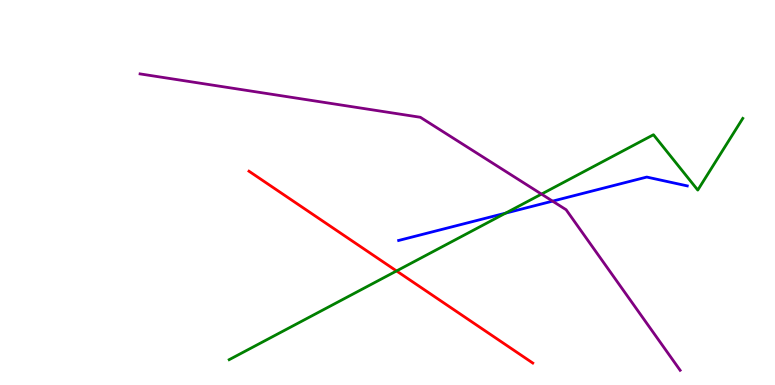[{'lines': ['blue', 'red'], 'intersections': []}, {'lines': ['green', 'red'], 'intersections': [{'x': 5.12, 'y': 2.96}]}, {'lines': ['purple', 'red'], 'intersections': []}, {'lines': ['blue', 'green'], 'intersections': [{'x': 6.52, 'y': 4.46}]}, {'lines': ['blue', 'purple'], 'intersections': [{'x': 7.13, 'y': 4.78}]}, {'lines': ['green', 'purple'], 'intersections': [{'x': 6.99, 'y': 4.96}]}]